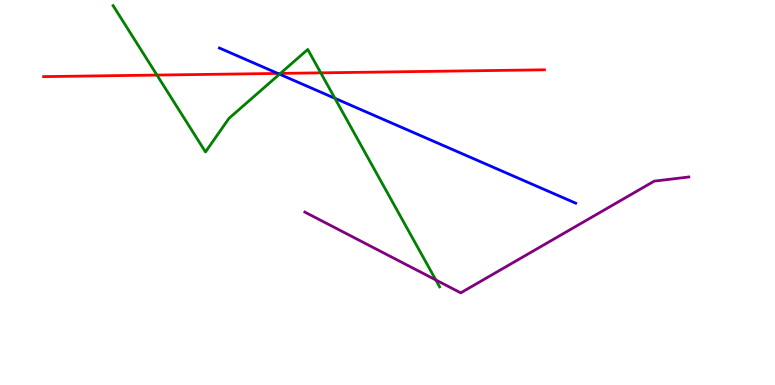[{'lines': ['blue', 'red'], 'intersections': [{'x': 3.58, 'y': 8.09}]}, {'lines': ['green', 'red'], 'intersections': [{'x': 2.03, 'y': 8.05}, {'x': 3.62, 'y': 8.09}, {'x': 4.14, 'y': 8.11}]}, {'lines': ['purple', 'red'], 'intersections': []}, {'lines': ['blue', 'green'], 'intersections': [{'x': 3.61, 'y': 8.07}, {'x': 4.32, 'y': 7.45}]}, {'lines': ['blue', 'purple'], 'intersections': []}, {'lines': ['green', 'purple'], 'intersections': [{'x': 5.62, 'y': 2.73}]}]